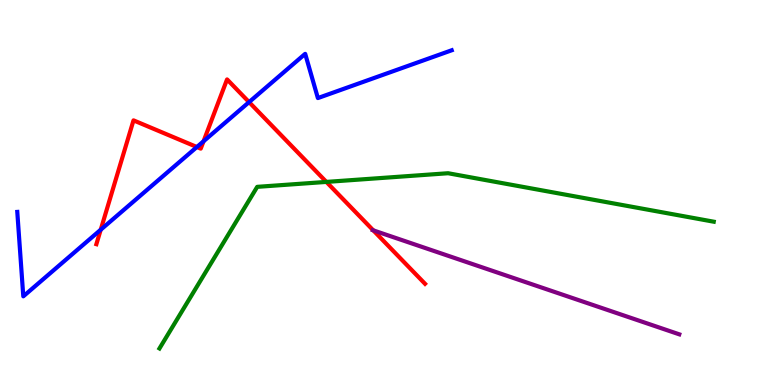[{'lines': ['blue', 'red'], 'intersections': [{'x': 1.3, 'y': 4.03}, {'x': 2.54, 'y': 6.18}, {'x': 2.63, 'y': 6.33}, {'x': 3.21, 'y': 7.35}]}, {'lines': ['green', 'red'], 'intersections': [{'x': 4.21, 'y': 5.27}]}, {'lines': ['purple', 'red'], 'intersections': [{'x': 4.82, 'y': 4.02}]}, {'lines': ['blue', 'green'], 'intersections': []}, {'lines': ['blue', 'purple'], 'intersections': []}, {'lines': ['green', 'purple'], 'intersections': []}]